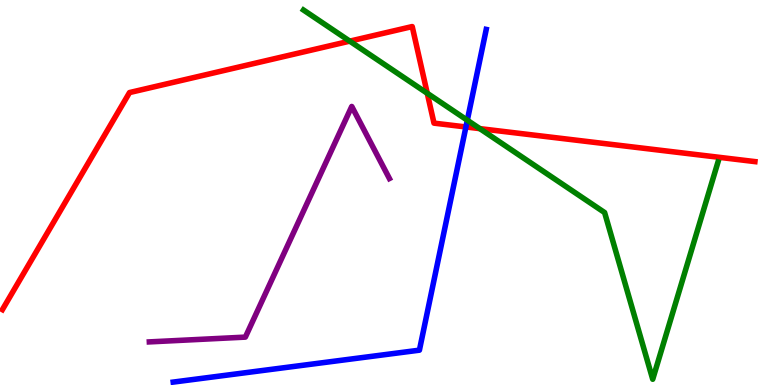[{'lines': ['blue', 'red'], 'intersections': [{'x': 6.01, 'y': 6.7}]}, {'lines': ['green', 'red'], 'intersections': [{'x': 4.51, 'y': 8.93}, {'x': 5.51, 'y': 7.58}, {'x': 6.19, 'y': 6.66}]}, {'lines': ['purple', 'red'], 'intersections': []}, {'lines': ['blue', 'green'], 'intersections': [{'x': 6.03, 'y': 6.88}]}, {'lines': ['blue', 'purple'], 'intersections': []}, {'lines': ['green', 'purple'], 'intersections': []}]